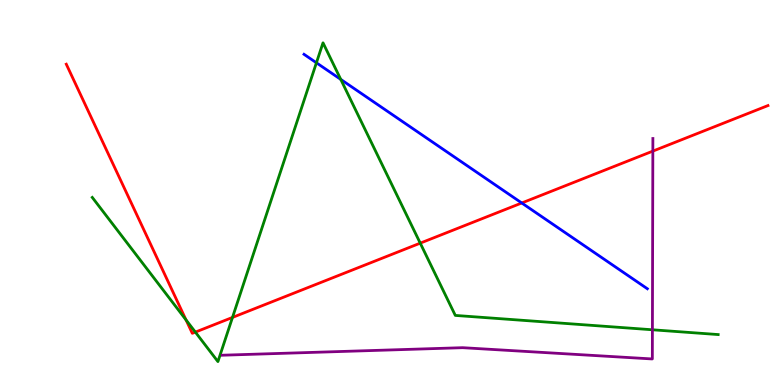[{'lines': ['blue', 'red'], 'intersections': [{'x': 6.73, 'y': 4.73}]}, {'lines': ['green', 'red'], 'intersections': [{'x': 2.4, 'y': 1.69}, {'x': 2.52, 'y': 1.37}, {'x': 3.0, 'y': 1.76}, {'x': 5.42, 'y': 3.68}]}, {'lines': ['purple', 'red'], 'intersections': [{'x': 8.42, 'y': 6.07}]}, {'lines': ['blue', 'green'], 'intersections': [{'x': 4.08, 'y': 8.37}, {'x': 4.4, 'y': 7.94}]}, {'lines': ['blue', 'purple'], 'intersections': []}, {'lines': ['green', 'purple'], 'intersections': [{'x': 8.42, 'y': 1.43}]}]